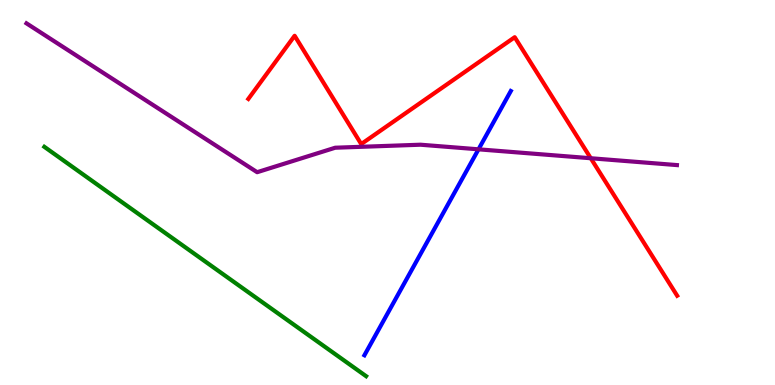[{'lines': ['blue', 'red'], 'intersections': []}, {'lines': ['green', 'red'], 'intersections': []}, {'lines': ['purple', 'red'], 'intersections': [{'x': 7.62, 'y': 5.89}]}, {'lines': ['blue', 'green'], 'intersections': []}, {'lines': ['blue', 'purple'], 'intersections': [{'x': 6.17, 'y': 6.12}]}, {'lines': ['green', 'purple'], 'intersections': []}]